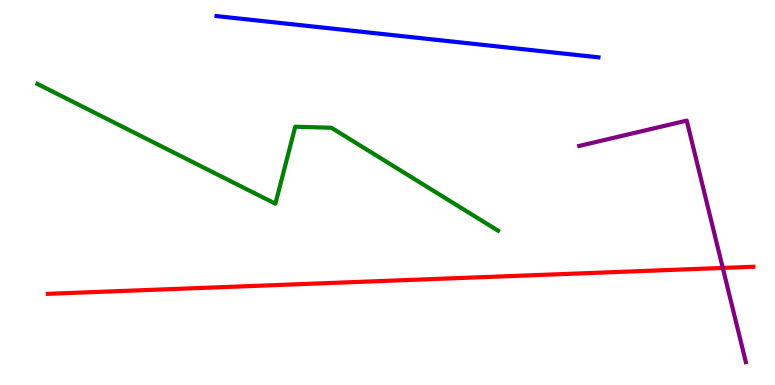[{'lines': ['blue', 'red'], 'intersections': []}, {'lines': ['green', 'red'], 'intersections': []}, {'lines': ['purple', 'red'], 'intersections': [{'x': 9.33, 'y': 3.04}]}, {'lines': ['blue', 'green'], 'intersections': []}, {'lines': ['blue', 'purple'], 'intersections': []}, {'lines': ['green', 'purple'], 'intersections': []}]